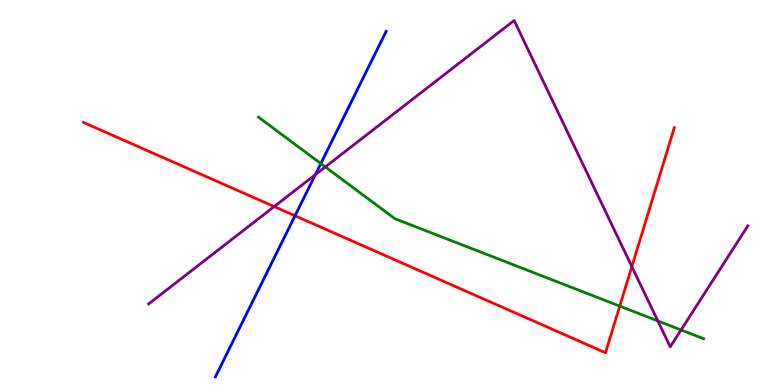[{'lines': ['blue', 'red'], 'intersections': [{'x': 3.81, 'y': 4.4}]}, {'lines': ['green', 'red'], 'intersections': [{'x': 8.0, 'y': 2.05}]}, {'lines': ['purple', 'red'], 'intersections': [{'x': 3.54, 'y': 4.63}, {'x': 8.15, 'y': 3.08}]}, {'lines': ['blue', 'green'], 'intersections': [{'x': 4.14, 'y': 5.75}]}, {'lines': ['blue', 'purple'], 'intersections': [{'x': 4.07, 'y': 5.46}]}, {'lines': ['green', 'purple'], 'intersections': [{'x': 4.2, 'y': 5.66}, {'x': 8.49, 'y': 1.66}, {'x': 8.79, 'y': 1.43}]}]